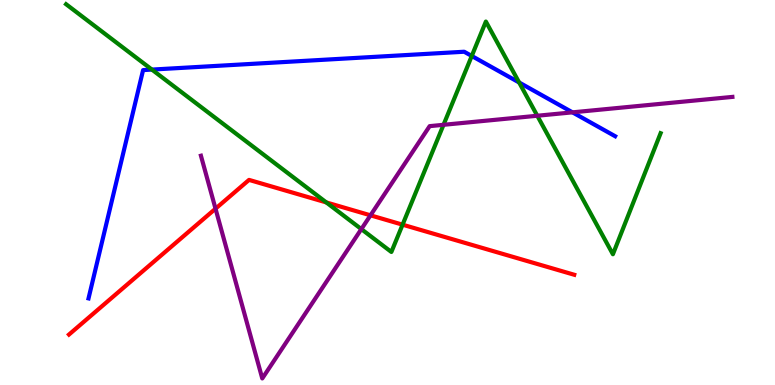[{'lines': ['blue', 'red'], 'intersections': []}, {'lines': ['green', 'red'], 'intersections': [{'x': 4.21, 'y': 4.74}, {'x': 5.19, 'y': 4.16}]}, {'lines': ['purple', 'red'], 'intersections': [{'x': 2.78, 'y': 4.58}, {'x': 4.78, 'y': 4.41}]}, {'lines': ['blue', 'green'], 'intersections': [{'x': 1.96, 'y': 8.19}, {'x': 6.09, 'y': 8.55}, {'x': 6.7, 'y': 7.86}]}, {'lines': ['blue', 'purple'], 'intersections': [{'x': 7.39, 'y': 7.08}]}, {'lines': ['green', 'purple'], 'intersections': [{'x': 4.66, 'y': 4.05}, {'x': 5.72, 'y': 6.76}, {'x': 6.93, 'y': 6.99}]}]